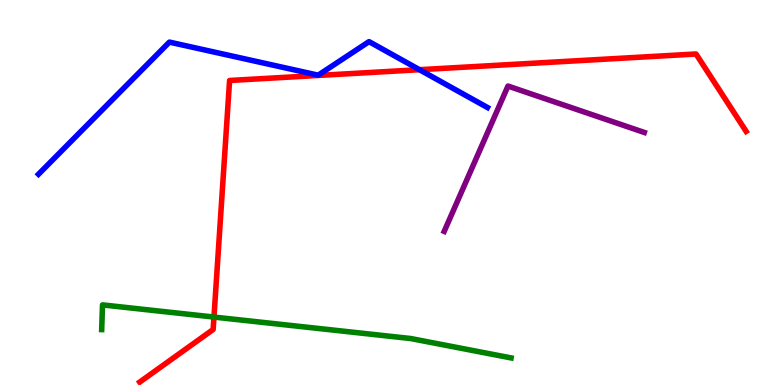[{'lines': ['blue', 'red'], 'intersections': [{'x': 5.41, 'y': 8.19}]}, {'lines': ['green', 'red'], 'intersections': [{'x': 2.76, 'y': 1.76}]}, {'lines': ['purple', 'red'], 'intersections': []}, {'lines': ['blue', 'green'], 'intersections': []}, {'lines': ['blue', 'purple'], 'intersections': []}, {'lines': ['green', 'purple'], 'intersections': []}]